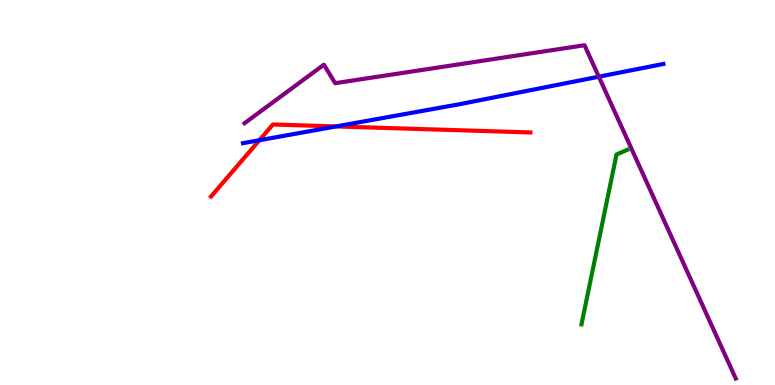[{'lines': ['blue', 'red'], 'intersections': [{'x': 3.35, 'y': 6.36}, {'x': 4.34, 'y': 6.72}]}, {'lines': ['green', 'red'], 'intersections': []}, {'lines': ['purple', 'red'], 'intersections': []}, {'lines': ['blue', 'green'], 'intersections': []}, {'lines': ['blue', 'purple'], 'intersections': [{'x': 7.73, 'y': 8.01}]}, {'lines': ['green', 'purple'], 'intersections': []}]